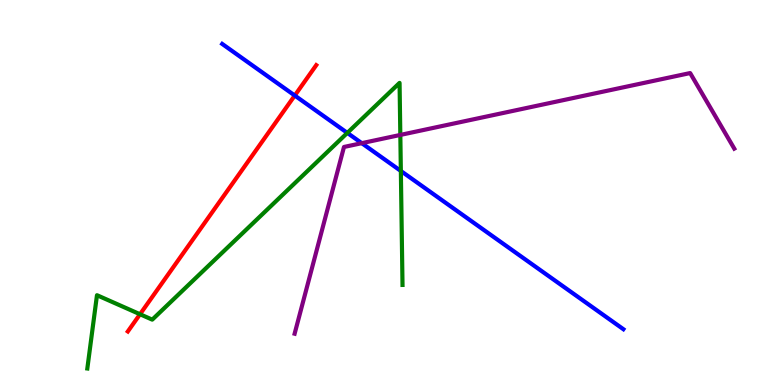[{'lines': ['blue', 'red'], 'intersections': [{'x': 3.8, 'y': 7.52}]}, {'lines': ['green', 'red'], 'intersections': [{'x': 1.81, 'y': 1.84}]}, {'lines': ['purple', 'red'], 'intersections': []}, {'lines': ['blue', 'green'], 'intersections': [{'x': 4.48, 'y': 6.55}, {'x': 5.17, 'y': 5.56}]}, {'lines': ['blue', 'purple'], 'intersections': [{'x': 4.67, 'y': 6.28}]}, {'lines': ['green', 'purple'], 'intersections': [{'x': 5.17, 'y': 6.5}]}]